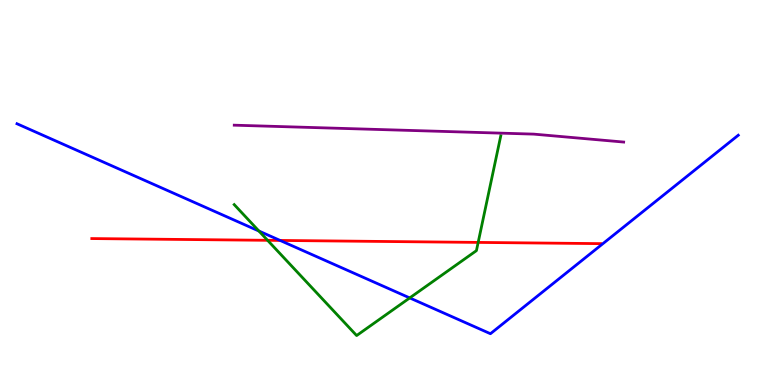[{'lines': ['blue', 'red'], 'intersections': [{'x': 3.61, 'y': 3.75}]}, {'lines': ['green', 'red'], 'intersections': [{'x': 3.45, 'y': 3.76}, {'x': 6.17, 'y': 3.7}]}, {'lines': ['purple', 'red'], 'intersections': []}, {'lines': ['blue', 'green'], 'intersections': [{'x': 3.34, 'y': 4.0}, {'x': 5.29, 'y': 2.26}]}, {'lines': ['blue', 'purple'], 'intersections': []}, {'lines': ['green', 'purple'], 'intersections': []}]